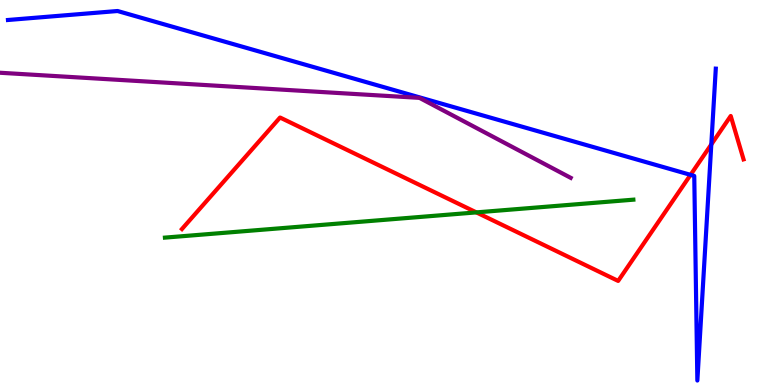[{'lines': ['blue', 'red'], 'intersections': [{'x': 8.91, 'y': 5.46}, {'x': 9.18, 'y': 6.25}]}, {'lines': ['green', 'red'], 'intersections': [{'x': 6.15, 'y': 4.48}]}, {'lines': ['purple', 'red'], 'intersections': []}, {'lines': ['blue', 'green'], 'intersections': []}, {'lines': ['blue', 'purple'], 'intersections': []}, {'lines': ['green', 'purple'], 'intersections': []}]